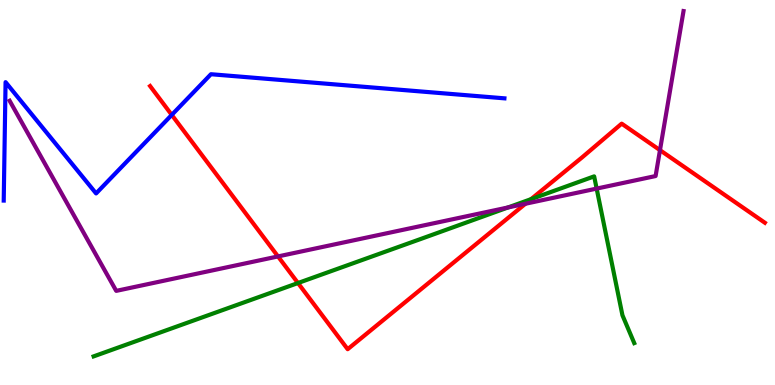[{'lines': ['blue', 'red'], 'intersections': [{'x': 2.22, 'y': 7.02}]}, {'lines': ['green', 'red'], 'intersections': [{'x': 3.84, 'y': 2.65}, {'x': 6.85, 'y': 4.83}]}, {'lines': ['purple', 'red'], 'intersections': [{'x': 3.59, 'y': 3.34}, {'x': 6.78, 'y': 4.71}, {'x': 8.52, 'y': 6.1}]}, {'lines': ['blue', 'green'], 'intersections': []}, {'lines': ['blue', 'purple'], 'intersections': []}, {'lines': ['green', 'purple'], 'intersections': [{'x': 6.56, 'y': 4.61}, {'x': 7.7, 'y': 5.1}]}]